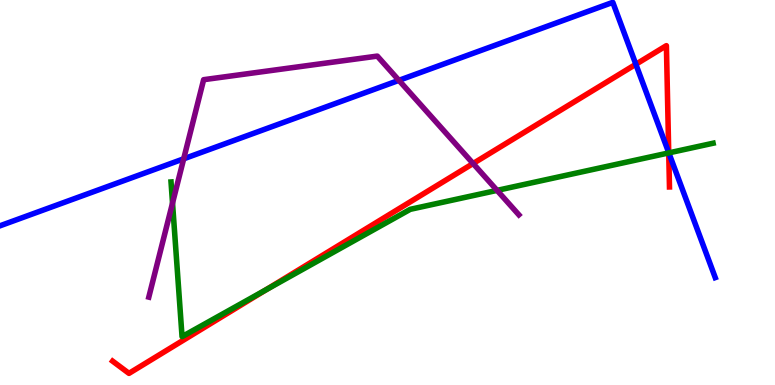[{'lines': ['blue', 'red'], 'intersections': [{'x': 8.2, 'y': 8.33}, {'x': 8.63, 'y': 6.04}]}, {'lines': ['green', 'red'], 'intersections': [{'x': 3.43, 'y': 2.48}, {'x': 8.63, 'y': 6.03}]}, {'lines': ['purple', 'red'], 'intersections': [{'x': 6.1, 'y': 5.75}]}, {'lines': ['blue', 'green'], 'intersections': [{'x': 8.63, 'y': 6.03}]}, {'lines': ['blue', 'purple'], 'intersections': [{'x': 2.37, 'y': 5.87}, {'x': 5.15, 'y': 7.91}]}, {'lines': ['green', 'purple'], 'intersections': [{'x': 2.23, 'y': 4.73}, {'x': 6.41, 'y': 5.06}]}]